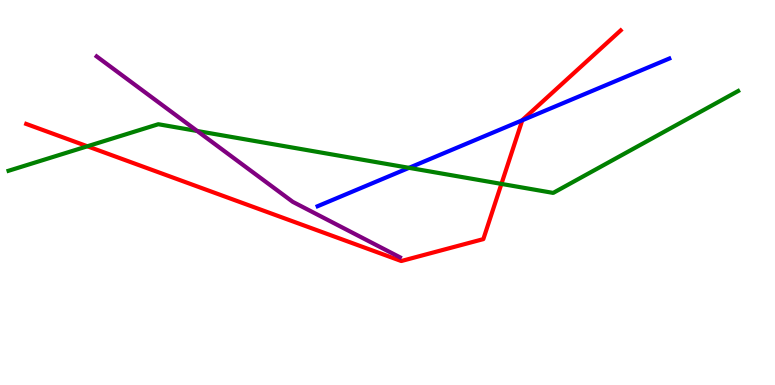[{'lines': ['blue', 'red'], 'intersections': [{'x': 6.74, 'y': 6.88}]}, {'lines': ['green', 'red'], 'intersections': [{'x': 1.13, 'y': 6.2}, {'x': 6.47, 'y': 5.22}]}, {'lines': ['purple', 'red'], 'intersections': []}, {'lines': ['blue', 'green'], 'intersections': [{'x': 5.28, 'y': 5.64}]}, {'lines': ['blue', 'purple'], 'intersections': []}, {'lines': ['green', 'purple'], 'intersections': [{'x': 2.54, 'y': 6.6}]}]